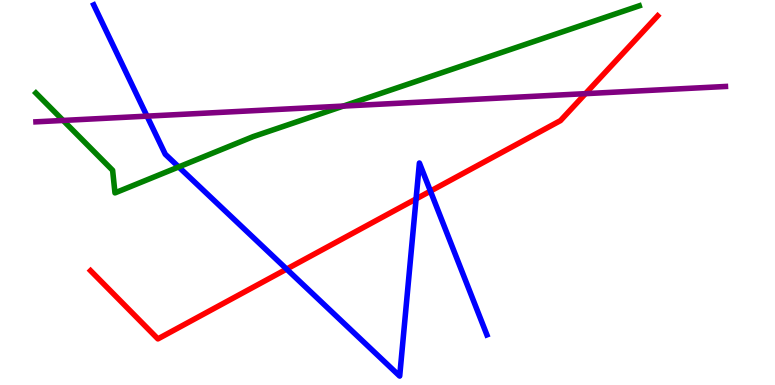[{'lines': ['blue', 'red'], 'intersections': [{'x': 3.7, 'y': 3.01}, {'x': 5.37, 'y': 4.83}, {'x': 5.55, 'y': 5.04}]}, {'lines': ['green', 'red'], 'intersections': []}, {'lines': ['purple', 'red'], 'intersections': [{'x': 7.55, 'y': 7.57}]}, {'lines': ['blue', 'green'], 'intersections': [{'x': 2.31, 'y': 5.66}]}, {'lines': ['blue', 'purple'], 'intersections': [{'x': 1.9, 'y': 6.98}]}, {'lines': ['green', 'purple'], 'intersections': [{'x': 0.814, 'y': 6.87}, {'x': 4.43, 'y': 7.24}]}]